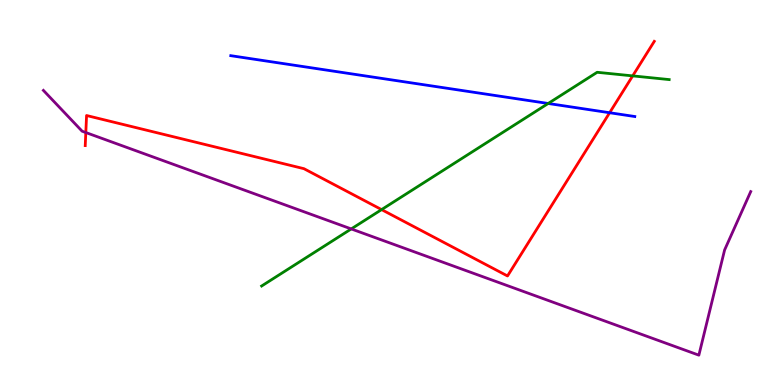[{'lines': ['blue', 'red'], 'intersections': [{'x': 7.87, 'y': 7.07}]}, {'lines': ['green', 'red'], 'intersections': [{'x': 4.92, 'y': 4.56}, {'x': 8.16, 'y': 8.03}]}, {'lines': ['purple', 'red'], 'intersections': [{'x': 1.11, 'y': 6.56}]}, {'lines': ['blue', 'green'], 'intersections': [{'x': 7.07, 'y': 7.31}]}, {'lines': ['blue', 'purple'], 'intersections': []}, {'lines': ['green', 'purple'], 'intersections': [{'x': 4.53, 'y': 4.05}]}]